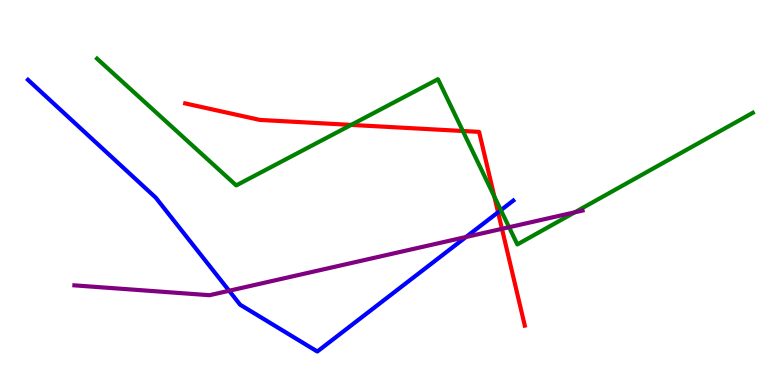[{'lines': ['blue', 'red'], 'intersections': [{'x': 6.43, 'y': 4.49}]}, {'lines': ['green', 'red'], 'intersections': [{'x': 4.53, 'y': 6.76}, {'x': 5.97, 'y': 6.6}, {'x': 6.38, 'y': 4.89}]}, {'lines': ['purple', 'red'], 'intersections': [{'x': 6.48, 'y': 4.06}]}, {'lines': ['blue', 'green'], 'intersections': [{'x': 6.46, 'y': 4.54}]}, {'lines': ['blue', 'purple'], 'intersections': [{'x': 2.96, 'y': 2.45}, {'x': 6.01, 'y': 3.84}]}, {'lines': ['green', 'purple'], 'intersections': [{'x': 6.57, 'y': 4.1}, {'x': 7.42, 'y': 4.49}]}]